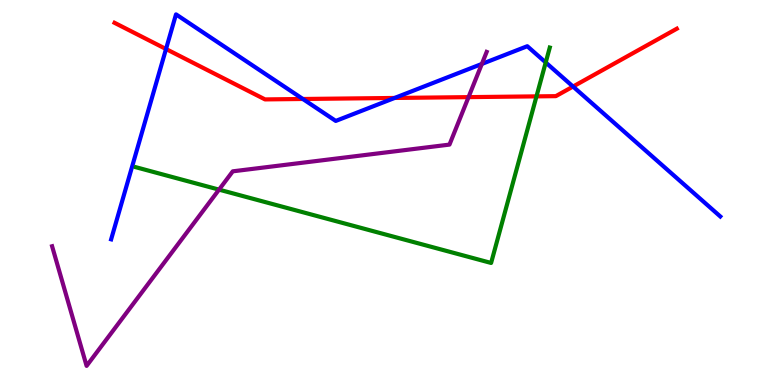[{'lines': ['blue', 'red'], 'intersections': [{'x': 2.14, 'y': 8.73}, {'x': 3.91, 'y': 7.43}, {'x': 5.09, 'y': 7.46}, {'x': 7.39, 'y': 7.75}]}, {'lines': ['green', 'red'], 'intersections': [{'x': 6.92, 'y': 7.5}]}, {'lines': ['purple', 'red'], 'intersections': [{'x': 6.05, 'y': 7.48}]}, {'lines': ['blue', 'green'], 'intersections': [{'x': 7.04, 'y': 8.38}]}, {'lines': ['blue', 'purple'], 'intersections': [{'x': 6.22, 'y': 8.34}]}, {'lines': ['green', 'purple'], 'intersections': [{'x': 2.83, 'y': 5.07}]}]